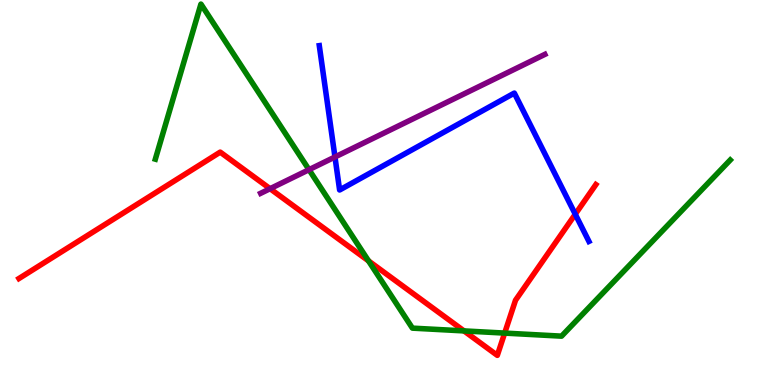[{'lines': ['blue', 'red'], 'intersections': [{'x': 7.42, 'y': 4.44}]}, {'lines': ['green', 'red'], 'intersections': [{'x': 4.76, 'y': 3.22}, {'x': 5.99, 'y': 1.41}, {'x': 6.51, 'y': 1.35}]}, {'lines': ['purple', 'red'], 'intersections': [{'x': 3.48, 'y': 5.1}]}, {'lines': ['blue', 'green'], 'intersections': []}, {'lines': ['blue', 'purple'], 'intersections': [{'x': 4.32, 'y': 5.92}]}, {'lines': ['green', 'purple'], 'intersections': [{'x': 3.99, 'y': 5.59}]}]